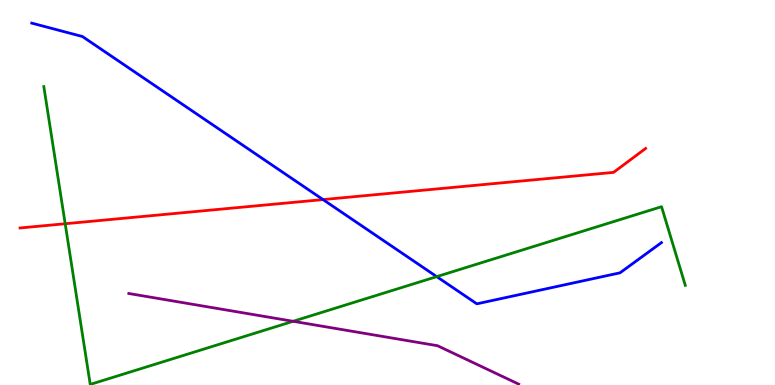[{'lines': ['blue', 'red'], 'intersections': [{'x': 4.17, 'y': 4.82}]}, {'lines': ['green', 'red'], 'intersections': [{'x': 0.841, 'y': 4.19}]}, {'lines': ['purple', 'red'], 'intersections': []}, {'lines': ['blue', 'green'], 'intersections': [{'x': 5.64, 'y': 2.81}]}, {'lines': ['blue', 'purple'], 'intersections': []}, {'lines': ['green', 'purple'], 'intersections': [{'x': 3.78, 'y': 1.65}]}]